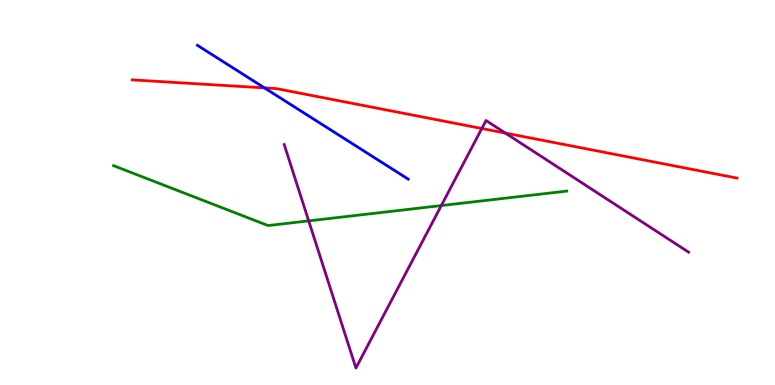[{'lines': ['blue', 'red'], 'intersections': [{'x': 3.41, 'y': 7.72}]}, {'lines': ['green', 'red'], 'intersections': []}, {'lines': ['purple', 'red'], 'intersections': [{'x': 6.22, 'y': 6.66}, {'x': 6.52, 'y': 6.54}]}, {'lines': ['blue', 'green'], 'intersections': []}, {'lines': ['blue', 'purple'], 'intersections': []}, {'lines': ['green', 'purple'], 'intersections': [{'x': 3.98, 'y': 4.26}, {'x': 5.69, 'y': 4.66}]}]